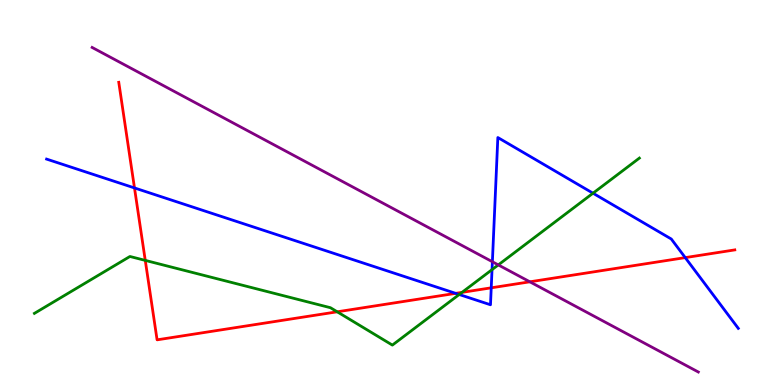[{'lines': ['blue', 'red'], 'intersections': [{'x': 1.74, 'y': 5.12}, {'x': 5.88, 'y': 2.38}, {'x': 6.34, 'y': 2.52}, {'x': 8.84, 'y': 3.31}]}, {'lines': ['green', 'red'], 'intersections': [{'x': 1.87, 'y': 3.24}, {'x': 4.35, 'y': 1.9}, {'x': 5.96, 'y': 2.41}]}, {'lines': ['purple', 'red'], 'intersections': [{'x': 6.84, 'y': 2.68}]}, {'lines': ['blue', 'green'], 'intersections': [{'x': 5.93, 'y': 2.35}, {'x': 6.35, 'y': 3.0}, {'x': 7.65, 'y': 4.98}]}, {'lines': ['blue', 'purple'], 'intersections': [{'x': 6.35, 'y': 3.2}]}, {'lines': ['green', 'purple'], 'intersections': [{'x': 6.43, 'y': 3.12}]}]